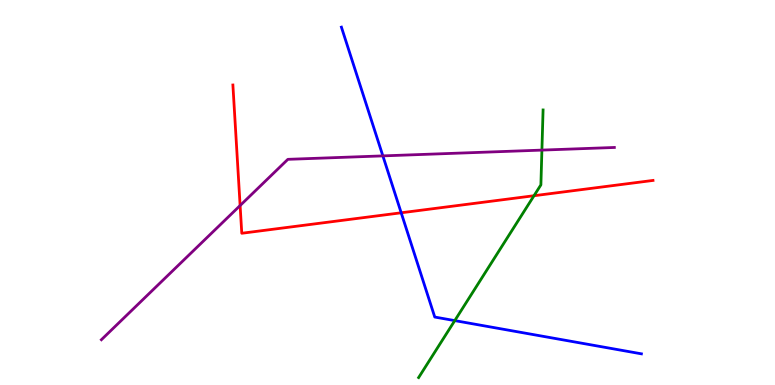[{'lines': ['blue', 'red'], 'intersections': [{'x': 5.18, 'y': 4.47}]}, {'lines': ['green', 'red'], 'intersections': [{'x': 6.89, 'y': 4.92}]}, {'lines': ['purple', 'red'], 'intersections': [{'x': 3.1, 'y': 4.66}]}, {'lines': ['blue', 'green'], 'intersections': [{'x': 5.87, 'y': 1.67}]}, {'lines': ['blue', 'purple'], 'intersections': [{'x': 4.94, 'y': 5.95}]}, {'lines': ['green', 'purple'], 'intersections': [{'x': 6.99, 'y': 6.1}]}]